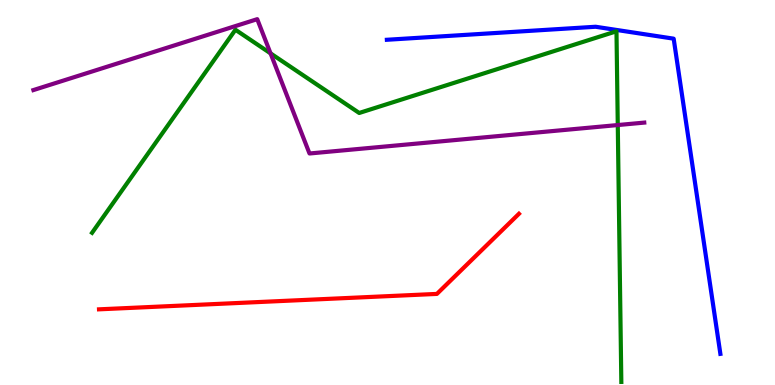[{'lines': ['blue', 'red'], 'intersections': []}, {'lines': ['green', 'red'], 'intersections': []}, {'lines': ['purple', 'red'], 'intersections': []}, {'lines': ['blue', 'green'], 'intersections': []}, {'lines': ['blue', 'purple'], 'intersections': []}, {'lines': ['green', 'purple'], 'intersections': [{'x': 3.49, 'y': 8.61}, {'x': 7.97, 'y': 6.75}]}]